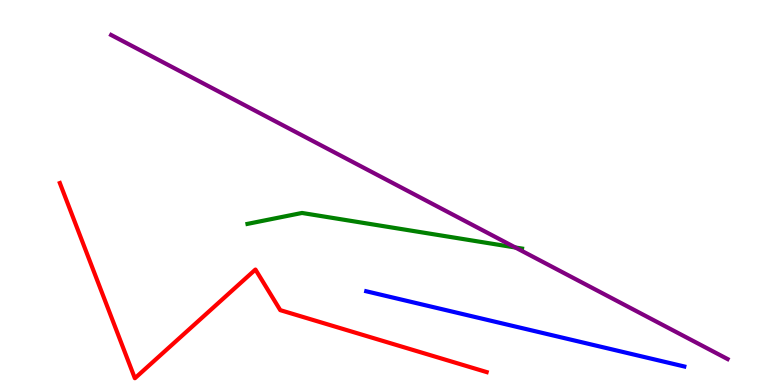[{'lines': ['blue', 'red'], 'intersections': []}, {'lines': ['green', 'red'], 'intersections': []}, {'lines': ['purple', 'red'], 'intersections': []}, {'lines': ['blue', 'green'], 'intersections': []}, {'lines': ['blue', 'purple'], 'intersections': []}, {'lines': ['green', 'purple'], 'intersections': [{'x': 6.65, 'y': 3.57}]}]